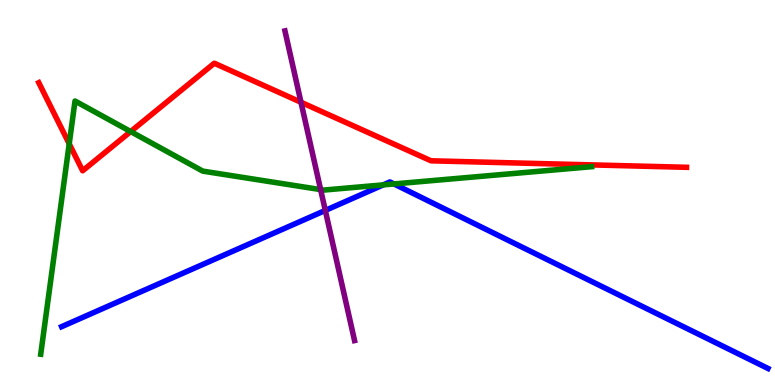[{'lines': ['blue', 'red'], 'intersections': []}, {'lines': ['green', 'red'], 'intersections': [{'x': 0.893, 'y': 6.26}, {'x': 1.69, 'y': 6.58}]}, {'lines': ['purple', 'red'], 'intersections': [{'x': 3.88, 'y': 7.34}]}, {'lines': ['blue', 'green'], 'intersections': [{'x': 4.95, 'y': 5.2}, {'x': 5.08, 'y': 5.22}]}, {'lines': ['blue', 'purple'], 'intersections': [{'x': 4.2, 'y': 4.53}]}, {'lines': ['green', 'purple'], 'intersections': [{'x': 4.14, 'y': 5.07}]}]